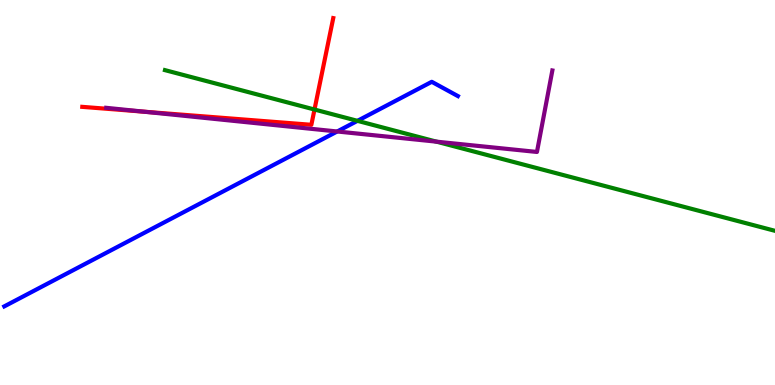[{'lines': ['blue', 'red'], 'intersections': []}, {'lines': ['green', 'red'], 'intersections': [{'x': 4.06, 'y': 7.16}]}, {'lines': ['purple', 'red'], 'intersections': [{'x': 1.86, 'y': 7.1}]}, {'lines': ['blue', 'green'], 'intersections': [{'x': 4.61, 'y': 6.86}]}, {'lines': ['blue', 'purple'], 'intersections': [{'x': 4.35, 'y': 6.58}]}, {'lines': ['green', 'purple'], 'intersections': [{'x': 5.63, 'y': 6.32}]}]